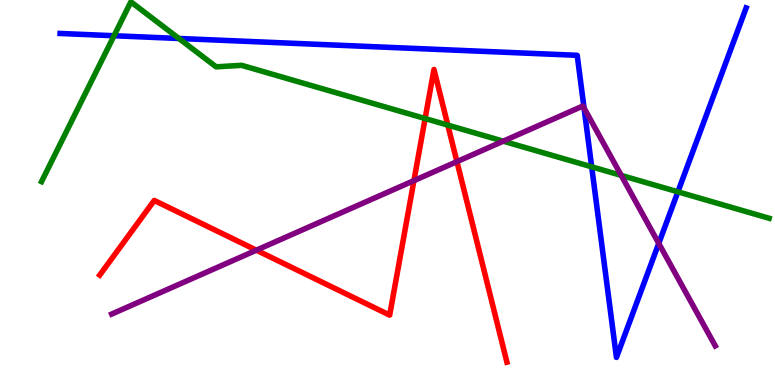[{'lines': ['blue', 'red'], 'intersections': []}, {'lines': ['green', 'red'], 'intersections': [{'x': 5.49, 'y': 6.92}, {'x': 5.78, 'y': 6.75}]}, {'lines': ['purple', 'red'], 'intersections': [{'x': 3.31, 'y': 3.5}, {'x': 5.34, 'y': 5.31}, {'x': 5.9, 'y': 5.8}]}, {'lines': ['blue', 'green'], 'intersections': [{'x': 1.47, 'y': 9.07}, {'x': 2.31, 'y': 9.0}, {'x': 7.63, 'y': 5.67}, {'x': 8.75, 'y': 5.02}]}, {'lines': ['blue', 'purple'], 'intersections': [{'x': 7.54, 'y': 7.2}, {'x': 8.5, 'y': 3.68}]}, {'lines': ['green', 'purple'], 'intersections': [{'x': 6.49, 'y': 6.33}, {'x': 8.02, 'y': 5.44}]}]